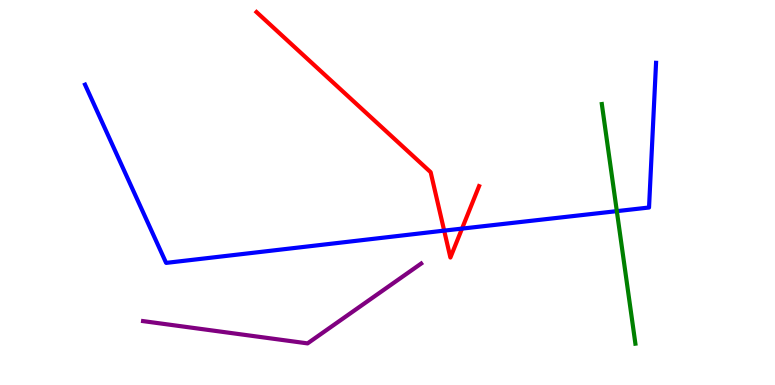[{'lines': ['blue', 'red'], 'intersections': [{'x': 5.73, 'y': 4.01}, {'x': 5.96, 'y': 4.06}]}, {'lines': ['green', 'red'], 'intersections': []}, {'lines': ['purple', 'red'], 'intersections': []}, {'lines': ['blue', 'green'], 'intersections': [{'x': 7.96, 'y': 4.52}]}, {'lines': ['blue', 'purple'], 'intersections': []}, {'lines': ['green', 'purple'], 'intersections': []}]